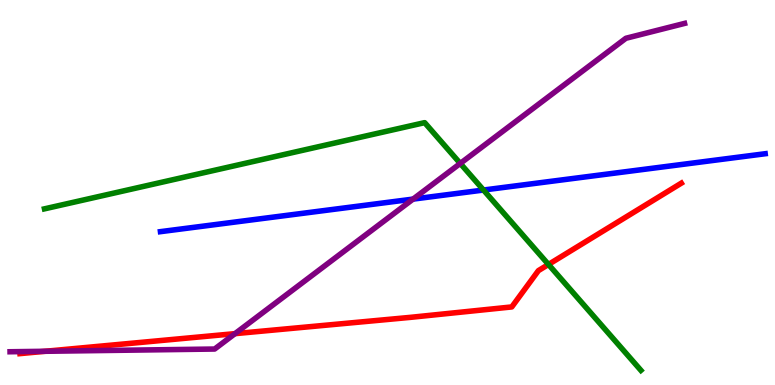[{'lines': ['blue', 'red'], 'intersections': []}, {'lines': ['green', 'red'], 'intersections': [{'x': 7.08, 'y': 3.13}]}, {'lines': ['purple', 'red'], 'intersections': [{'x': 0.582, 'y': 0.876}, {'x': 3.03, 'y': 1.33}]}, {'lines': ['blue', 'green'], 'intersections': [{'x': 6.24, 'y': 5.06}]}, {'lines': ['blue', 'purple'], 'intersections': [{'x': 5.33, 'y': 4.83}]}, {'lines': ['green', 'purple'], 'intersections': [{'x': 5.94, 'y': 5.76}]}]